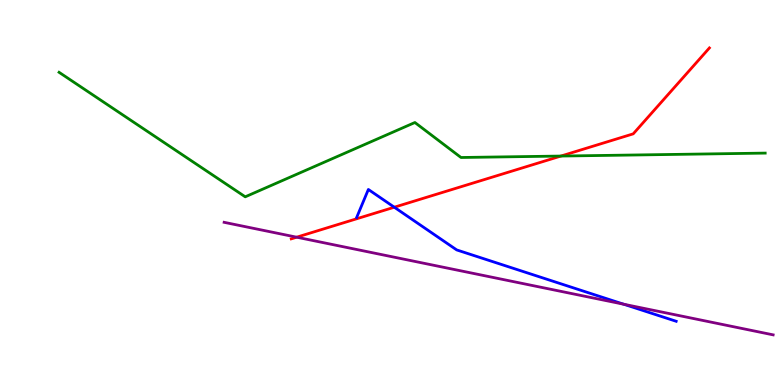[{'lines': ['blue', 'red'], 'intersections': [{'x': 5.09, 'y': 4.62}]}, {'lines': ['green', 'red'], 'intersections': [{'x': 7.24, 'y': 5.95}]}, {'lines': ['purple', 'red'], 'intersections': [{'x': 3.83, 'y': 3.84}]}, {'lines': ['blue', 'green'], 'intersections': []}, {'lines': ['blue', 'purple'], 'intersections': [{'x': 8.05, 'y': 2.1}]}, {'lines': ['green', 'purple'], 'intersections': []}]